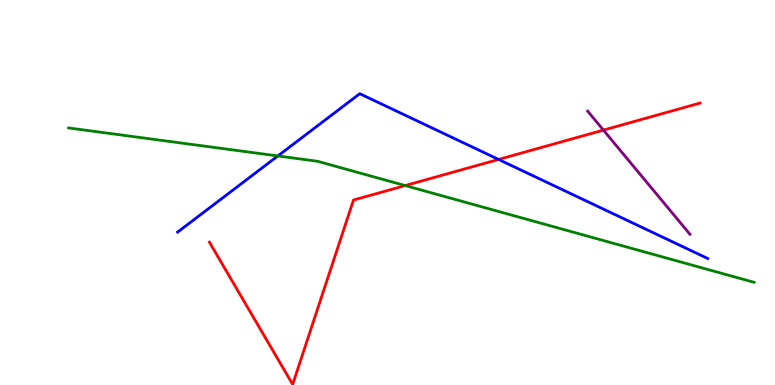[{'lines': ['blue', 'red'], 'intersections': [{'x': 6.43, 'y': 5.86}]}, {'lines': ['green', 'red'], 'intersections': [{'x': 5.23, 'y': 5.18}]}, {'lines': ['purple', 'red'], 'intersections': [{'x': 7.79, 'y': 6.62}]}, {'lines': ['blue', 'green'], 'intersections': [{'x': 3.59, 'y': 5.95}]}, {'lines': ['blue', 'purple'], 'intersections': []}, {'lines': ['green', 'purple'], 'intersections': []}]